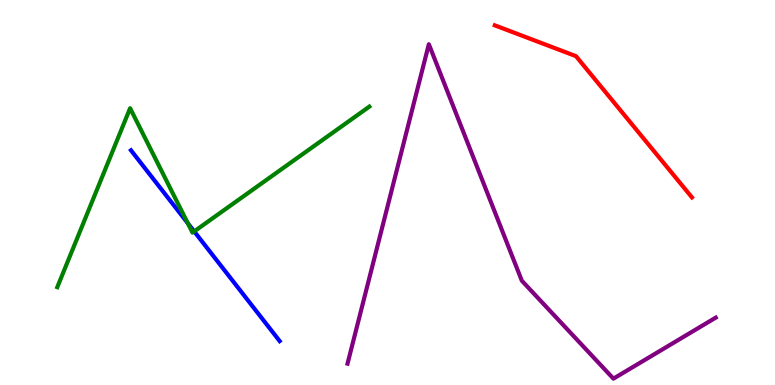[{'lines': ['blue', 'red'], 'intersections': []}, {'lines': ['green', 'red'], 'intersections': []}, {'lines': ['purple', 'red'], 'intersections': []}, {'lines': ['blue', 'green'], 'intersections': [{'x': 2.42, 'y': 4.2}, {'x': 2.51, 'y': 3.99}]}, {'lines': ['blue', 'purple'], 'intersections': []}, {'lines': ['green', 'purple'], 'intersections': []}]